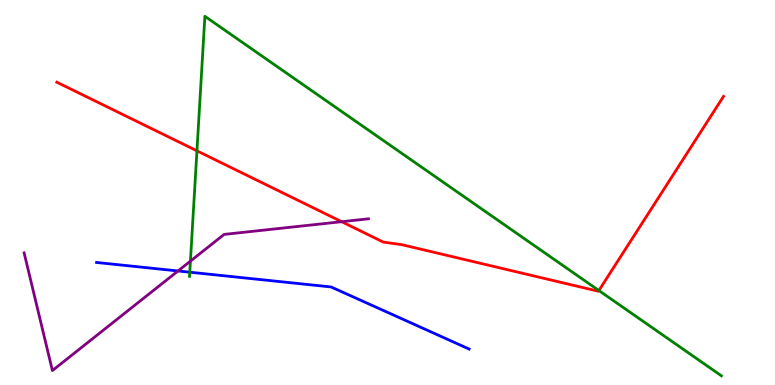[{'lines': ['blue', 'red'], 'intersections': []}, {'lines': ['green', 'red'], 'intersections': [{'x': 2.54, 'y': 6.08}, {'x': 7.73, 'y': 2.45}]}, {'lines': ['purple', 'red'], 'intersections': [{'x': 4.41, 'y': 4.24}]}, {'lines': ['blue', 'green'], 'intersections': [{'x': 2.45, 'y': 2.93}]}, {'lines': ['blue', 'purple'], 'intersections': [{'x': 2.3, 'y': 2.96}]}, {'lines': ['green', 'purple'], 'intersections': [{'x': 2.46, 'y': 3.22}]}]